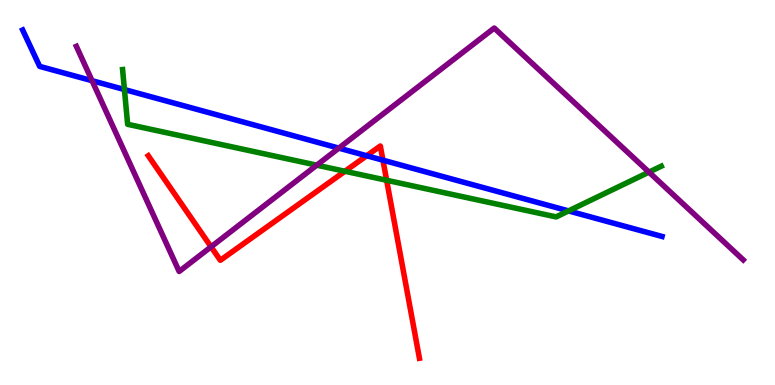[{'lines': ['blue', 'red'], 'intersections': [{'x': 4.73, 'y': 5.95}, {'x': 4.94, 'y': 5.84}]}, {'lines': ['green', 'red'], 'intersections': [{'x': 4.45, 'y': 5.55}, {'x': 4.99, 'y': 5.32}]}, {'lines': ['purple', 'red'], 'intersections': [{'x': 2.72, 'y': 3.59}]}, {'lines': ['blue', 'green'], 'intersections': [{'x': 1.61, 'y': 7.67}, {'x': 7.34, 'y': 4.52}]}, {'lines': ['blue', 'purple'], 'intersections': [{'x': 1.19, 'y': 7.9}, {'x': 4.37, 'y': 6.15}]}, {'lines': ['green', 'purple'], 'intersections': [{'x': 4.09, 'y': 5.71}, {'x': 8.37, 'y': 5.53}]}]